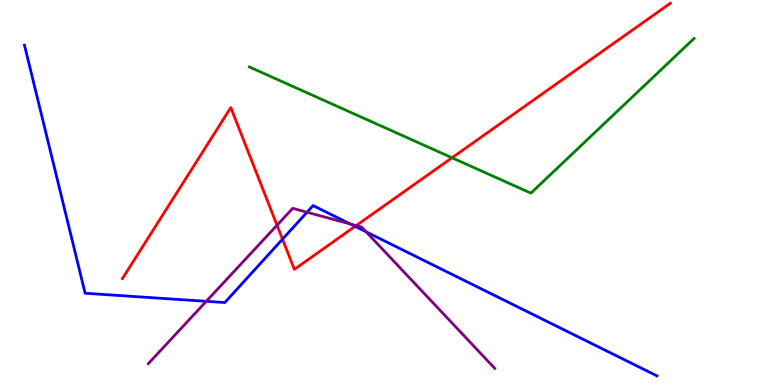[{'lines': ['blue', 'red'], 'intersections': [{'x': 3.65, 'y': 3.79}, {'x': 4.58, 'y': 4.12}]}, {'lines': ['green', 'red'], 'intersections': [{'x': 5.83, 'y': 5.9}]}, {'lines': ['purple', 'red'], 'intersections': [{'x': 3.57, 'y': 4.15}, {'x': 4.6, 'y': 4.14}]}, {'lines': ['blue', 'green'], 'intersections': []}, {'lines': ['blue', 'purple'], 'intersections': [{'x': 2.66, 'y': 2.17}, {'x': 3.96, 'y': 4.49}, {'x': 4.52, 'y': 4.18}, {'x': 4.72, 'y': 3.98}]}, {'lines': ['green', 'purple'], 'intersections': []}]